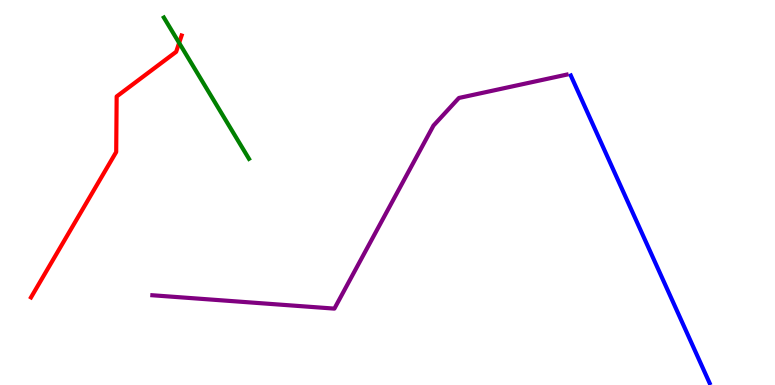[{'lines': ['blue', 'red'], 'intersections': []}, {'lines': ['green', 'red'], 'intersections': [{'x': 2.31, 'y': 8.89}]}, {'lines': ['purple', 'red'], 'intersections': []}, {'lines': ['blue', 'green'], 'intersections': []}, {'lines': ['blue', 'purple'], 'intersections': []}, {'lines': ['green', 'purple'], 'intersections': []}]